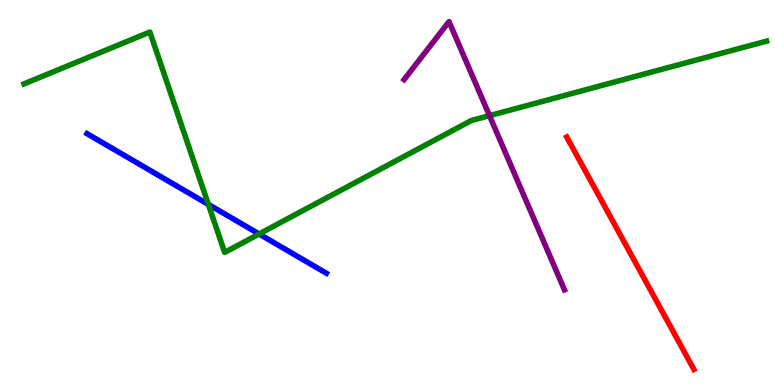[{'lines': ['blue', 'red'], 'intersections': []}, {'lines': ['green', 'red'], 'intersections': []}, {'lines': ['purple', 'red'], 'intersections': []}, {'lines': ['blue', 'green'], 'intersections': [{'x': 2.69, 'y': 4.69}, {'x': 3.34, 'y': 3.92}]}, {'lines': ['blue', 'purple'], 'intersections': []}, {'lines': ['green', 'purple'], 'intersections': [{'x': 6.32, 'y': 7.0}]}]